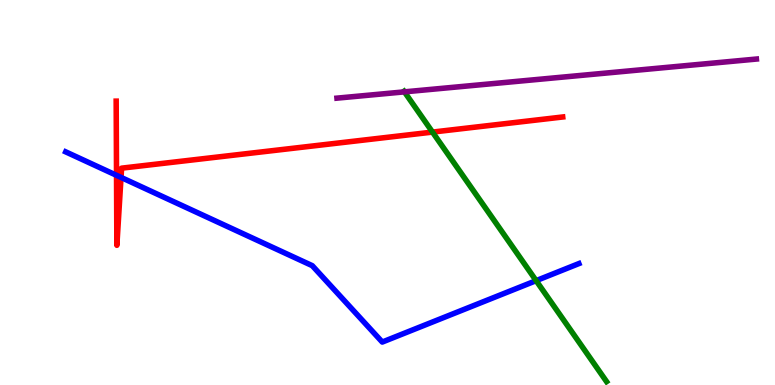[{'lines': ['blue', 'red'], 'intersections': [{'x': 1.5, 'y': 5.45}, {'x': 1.56, 'y': 5.39}]}, {'lines': ['green', 'red'], 'intersections': [{'x': 5.58, 'y': 6.57}]}, {'lines': ['purple', 'red'], 'intersections': []}, {'lines': ['blue', 'green'], 'intersections': [{'x': 6.92, 'y': 2.71}]}, {'lines': ['blue', 'purple'], 'intersections': []}, {'lines': ['green', 'purple'], 'intersections': [{'x': 5.22, 'y': 7.61}]}]